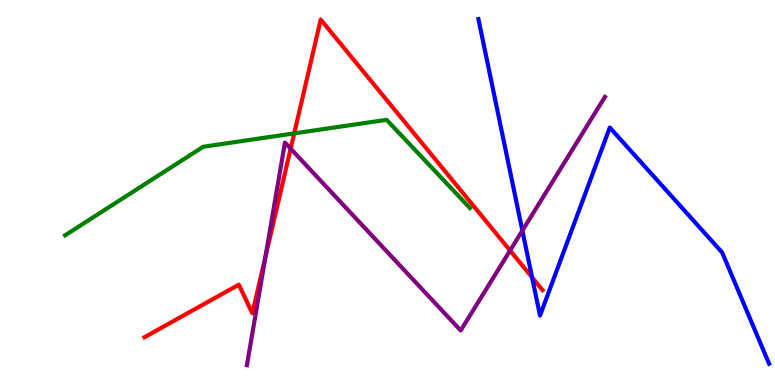[{'lines': ['blue', 'red'], 'intersections': [{'x': 6.87, 'y': 2.8}]}, {'lines': ['green', 'red'], 'intersections': [{'x': 3.8, 'y': 6.54}]}, {'lines': ['purple', 'red'], 'intersections': [{'x': 3.42, 'y': 3.32}, {'x': 3.75, 'y': 6.14}, {'x': 6.58, 'y': 3.49}]}, {'lines': ['blue', 'green'], 'intersections': []}, {'lines': ['blue', 'purple'], 'intersections': [{'x': 6.74, 'y': 4.01}]}, {'lines': ['green', 'purple'], 'intersections': []}]